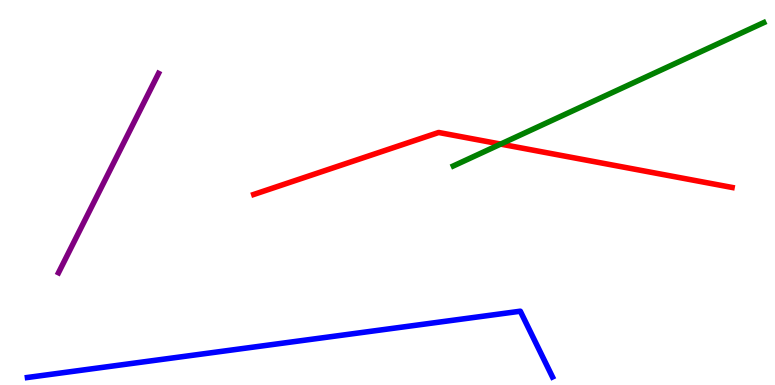[{'lines': ['blue', 'red'], 'intersections': []}, {'lines': ['green', 'red'], 'intersections': [{'x': 6.46, 'y': 6.26}]}, {'lines': ['purple', 'red'], 'intersections': []}, {'lines': ['blue', 'green'], 'intersections': []}, {'lines': ['blue', 'purple'], 'intersections': []}, {'lines': ['green', 'purple'], 'intersections': []}]